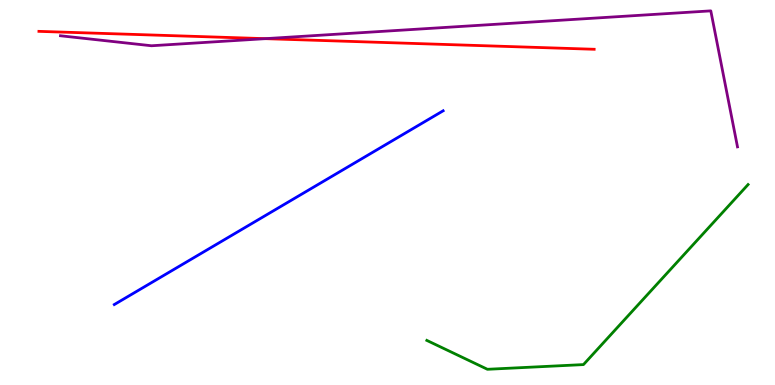[{'lines': ['blue', 'red'], 'intersections': []}, {'lines': ['green', 'red'], 'intersections': []}, {'lines': ['purple', 'red'], 'intersections': [{'x': 3.42, 'y': 9.0}]}, {'lines': ['blue', 'green'], 'intersections': []}, {'lines': ['blue', 'purple'], 'intersections': []}, {'lines': ['green', 'purple'], 'intersections': []}]